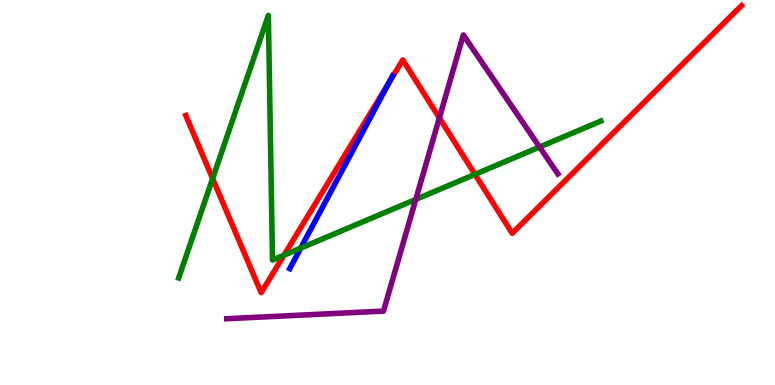[{'lines': ['blue', 'red'], 'intersections': [{'x': 5.02, 'y': 7.85}]}, {'lines': ['green', 'red'], 'intersections': [{'x': 2.74, 'y': 5.36}, {'x': 3.66, 'y': 3.37}, {'x': 6.13, 'y': 5.47}]}, {'lines': ['purple', 'red'], 'intersections': [{'x': 5.67, 'y': 6.94}]}, {'lines': ['blue', 'green'], 'intersections': [{'x': 3.88, 'y': 3.56}]}, {'lines': ['blue', 'purple'], 'intersections': []}, {'lines': ['green', 'purple'], 'intersections': [{'x': 5.36, 'y': 4.82}, {'x': 6.96, 'y': 6.18}]}]